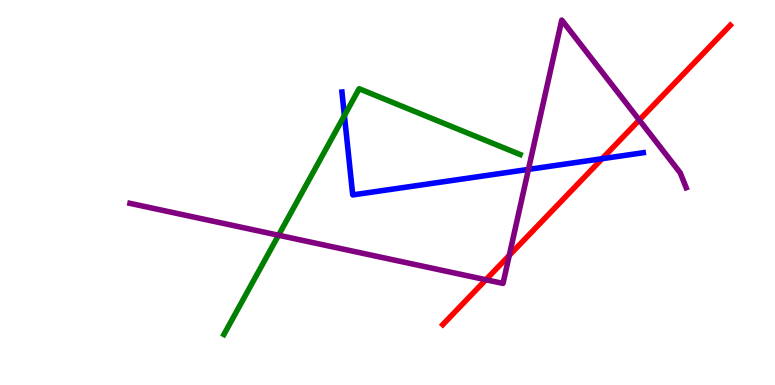[{'lines': ['blue', 'red'], 'intersections': [{'x': 7.77, 'y': 5.88}]}, {'lines': ['green', 'red'], 'intersections': []}, {'lines': ['purple', 'red'], 'intersections': [{'x': 6.27, 'y': 2.73}, {'x': 6.57, 'y': 3.37}, {'x': 8.25, 'y': 6.88}]}, {'lines': ['blue', 'green'], 'intersections': [{'x': 4.44, 'y': 7.0}]}, {'lines': ['blue', 'purple'], 'intersections': [{'x': 6.82, 'y': 5.6}]}, {'lines': ['green', 'purple'], 'intersections': [{'x': 3.59, 'y': 3.89}]}]